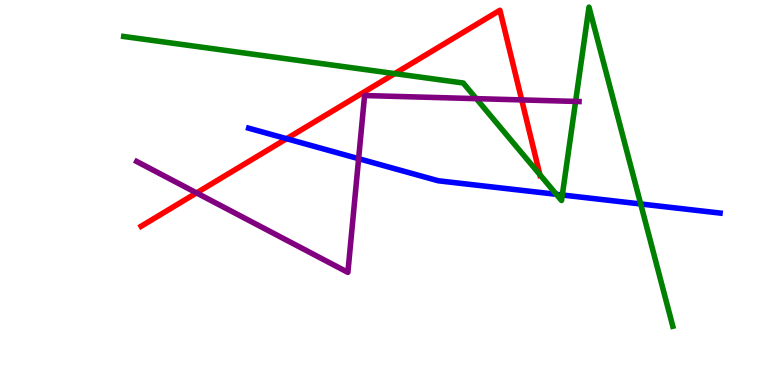[{'lines': ['blue', 'red'], 'intersections': [{'x': 3.7, 'y': 6.4}]}, {'lines': ['green', 'red'], 'intersections': [{'x': 5.09, 'y': 8.09}, {'x': 6.97, 'y': 5.46}]}, {'lines': ['purple', 'red'], 'intersections': [{'x': 2.54, 'y': 4.99}, {'x': 6.73, 'y': 7.4}]}, {'lines': ['blue', 'green'], 'intersections': [{'x': 7.18, 'y': 4.95}, {'x': 7.26, 'y': 4.94}, {'x': 8.27, 'y': 4.7}]}, {'lines': ['blue', 'purple'], 'intersections': [{'x': 4.63, 'y': 5.88}]}, {'lines': ['green', 'purple'], 'intersections': [{'x': 6.15, 'y': 7.44}, {'x': 7.43, 'y': 7.37}]}]